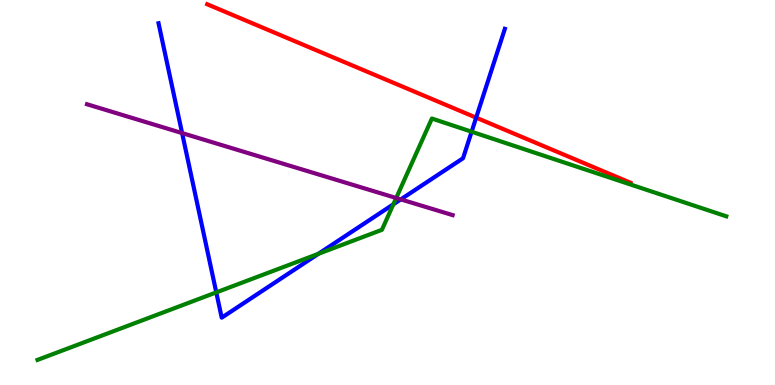[{'lines': ['blue', 'red'], 'intersections': [{'x': 6.14, 'y': 6.94}]}, {'lines': ['green', 'red'], 'intersections': []}, {'lines': ['purple', 'red'], 'intersections': []}, {'lines': ['blue', 'green'], 'intersections': [{'x': 2.79, 'y': 2.41}, {'x': 4.11, 'y': 3.41}, {'x': 5.08, 'y': 4.69}, {'x': 6.09, 'y': 6.58}]}, {'lines': ['blue', 'purple'], 'intersections': [{'x': 2.35, 'y': 6.54}, {'x': 5.17, 'y': 4.82}]}, {'lines': ['green', 'purple'], 'intersections': [{'x': 5.11, 'y': 4.86}]}]